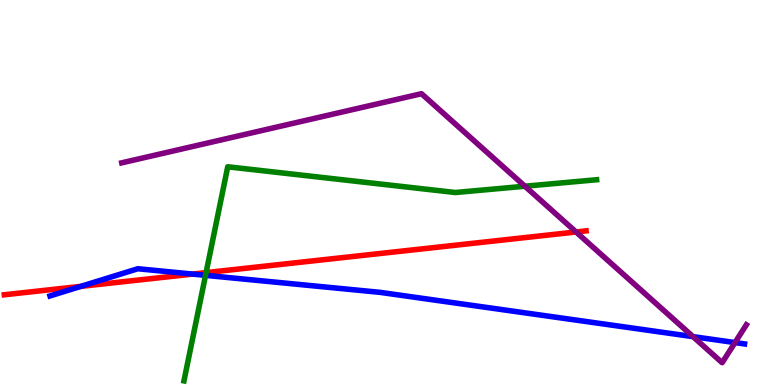[{'lines': ['blue', 'red'], 'intersections': [{'x': 1.04, 'y': 2.56}, {'x': 2.49, 'y': 2.88}]}, {'lines': ['green', 'red'], 'intersections': [{'x': 2.66, 'y': 2.92}]}, {'lines': ['purple', 'red'], 'intersections': [{'x': 7.43, 'y': 3.97}]}, {'lines': ['blue', 'green'], 'intersections': [{'x': 2.65, 'y': 2.85}]}, {'lines': ['blue', 'purple'], 'intersections': [{'x': 8.94, 'y': 1.26}, {'x': 9.48, 'y': 1.1}]}, {'lines': ['green', 'purple'], 'intersections': [{'x': 6.77, 'y': 5.16}]}]